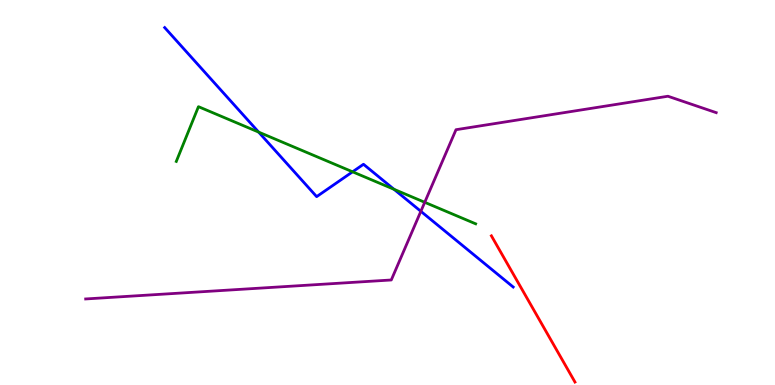[{'lines': ['blue', 'red'], 'intersections': []}, {'lines': ['green', 'red'], 'intersections': []}, {'lines': ['purple', 'red'], 'intersections': []}, {'lines': ['blue', 'green'], 'intersections': [{'x': 3.34, 'y': 6.57}, {'x': 4.55, 'y': 5.54}, {'x': 5.08, 'y': 5.08}]}, {'lines': ['blue', 'purple'], 'intersections': [{'x': 5.43, 'y': 4.51}]}, {'lines': ['green', 'purple'], 'intersections': [{'x': 5.48, 'y': 4.75}]}]